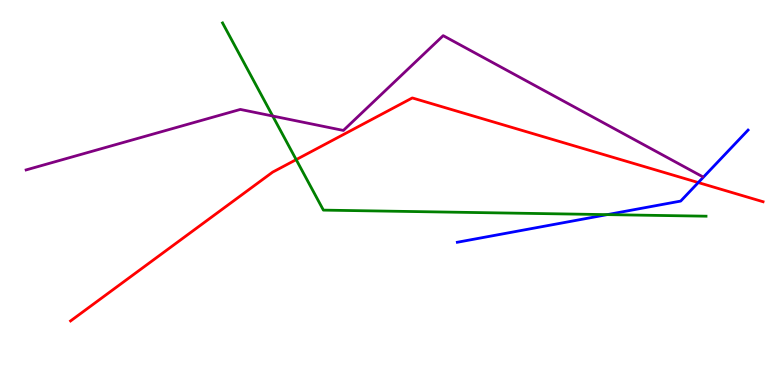[{'lines': ['blue', 'red'], 'intersections': [{'x': 9.01, 'y': 5.26}]}, {'lines': ['green', 'red'], 'intersections': [{'x': 3.82, 'y': 5.85}]}, {'lines': ['purple', 'red'], 'intersections': []}, {'lines': ['blue', 'green'], 'intersections': [{'x': 7.84, 'y': 4.43}]}, {'lines': ['blue', 'purple'], 'intersections': []}, {'lines': ['green', 'purple'], 'intersections': [{'x': 3.52, 'y': 6.99}]}]